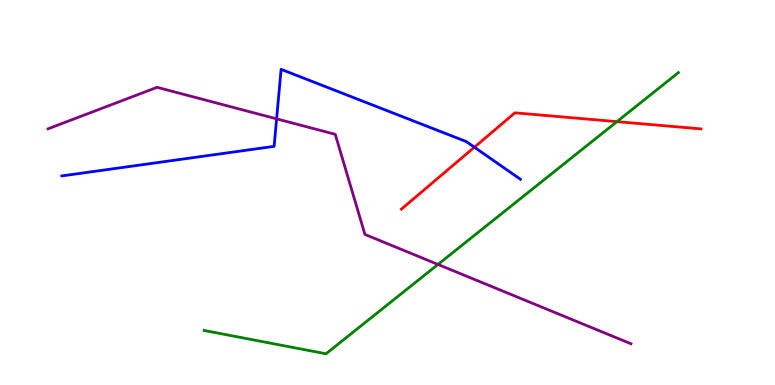[{'lines': ['blue', 'red'], 'intersections': [{'x': 6.12, 'y': 6.18}]}, {'lines': ['green', 'red'], 'intersections': [{'x': 7.96, 'y': 6.84}]}, {'lines': ['purple', 'red'], 'intersections': []}, {'lines': ['blue', 'green'], 'intersections': []}, {'lines': ['blue', 'purple'], 'intersections': [{'x': 3.57, 'y': 6.91}]}, {'lines': ['green', 'purple'], 'intersections': [{'x': 5.65, 'y': 3.13}]}]